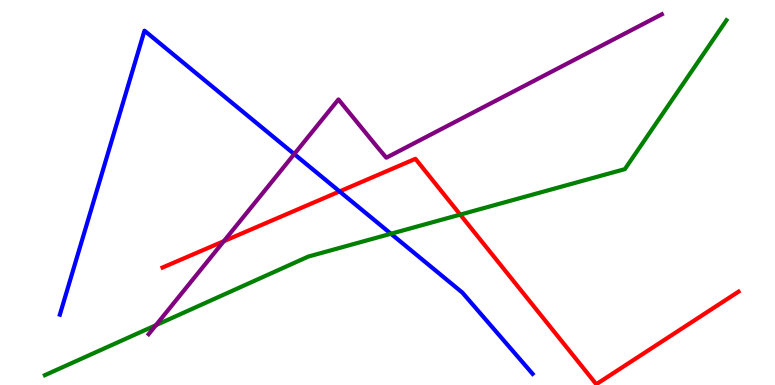[{'lines': ['blue', 'red'], 'intersections': [{'x': 4.38, 'y': 5.03}]}, {'lines': ['green', 'red'], 'intersections': [{'x': 5.94, 'y': 4.43}]}, {'lines': ['purple', 'red'], 'intersections': [{'x': 2.89, 'y': 3.74}]}, {'lines': ['blue', 'green'], 'intersections': [{'x': 5.04, 'y': 3.93}]}, {'lines': ['blue', 'purple'], 'intersections': [{'x': 3.8, 'y': 6.0}]}, {'lines': ['green', 'purple'], 'intersections': [{'x': 2.01, 'y': 1.55}]}]